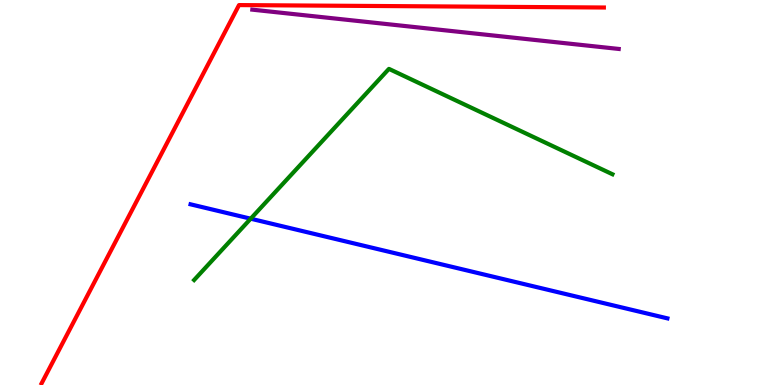[{'lines': ['blue', 'red'], 'intersections': []}, {'lines': ['green', 'red'], 'intersections': []}, {'lines': ['purple', 'red'], 'intersections': []}, {'lines': ['blue', 'green'], 'intersections': [{'x': 3.23, 'y': 4.32}]}, {'lines': ['blue', 'purple'], 'intersections': []}, {'lines': ['green', 'purple'], 'intersections': []}]